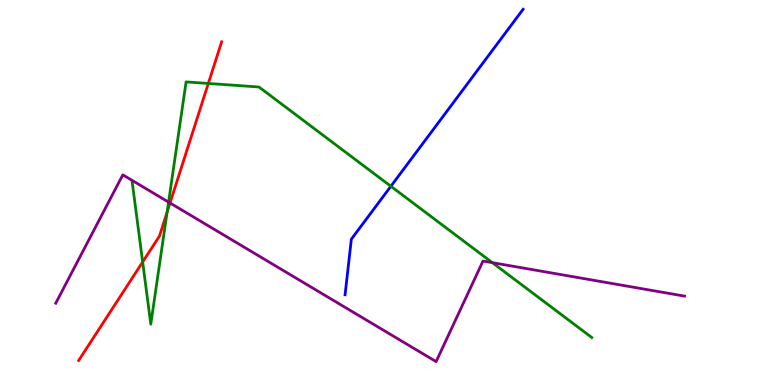[{'lines': ['blue', 'red'], 'intersections': []}, {'lines': ['green', 'red'], 'intersections': [{'x': 1.84, 'y': 3.2}, {'x': 2.16, 'y': 4.49}, {'x': 2.69, 'y': 7.83}]}, {'lines': ['purple', 'red'], 'intersections': [{'x': 2.19, 'y': 4.73}]}, {'lines': ['blue', 'green'], 'intersections': [{'x': 5.04, 'y': 5.16}]}, {'lines': ['blue', 'purple'], 'intersections': []}, {'lines': ['green', 'purple'], 'intersections': [{'x': 2.18, 'y': 4.75}, {'x': 6.35, 'y': 3.18}]}]